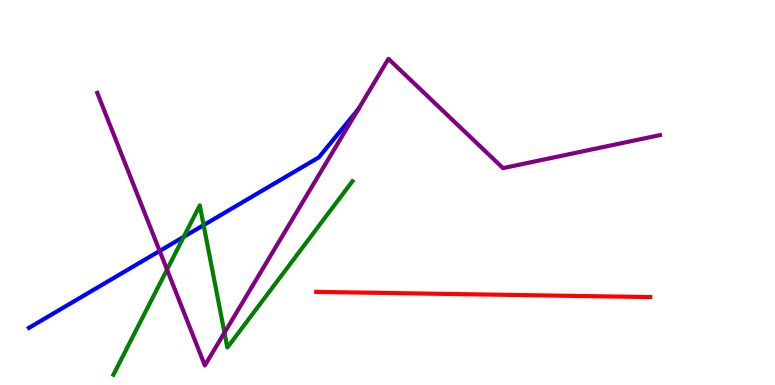[{'lines': ['blue', 'red'], 'intersections': []}, {'lines': ['green', 'red'], 'intersections': []}, {'lines': ['purple', 'red'], 'intersections': []}, {'lines': ['blue', 'green'], 'intersections': [{'x': 2.37, 'y': 3.85}, {'x': 2.63, 'y': 4.15}]}, {'lines': ['blue', 'purple'], 'intersections': [{'x': 2.06, 'y': 3.48}]}, {'lines': ['green', 'purple'], 'intersections': [{'x': 2.16, 'y': 3.0}, {'x': 2.9, 'y': 1.36}]}]